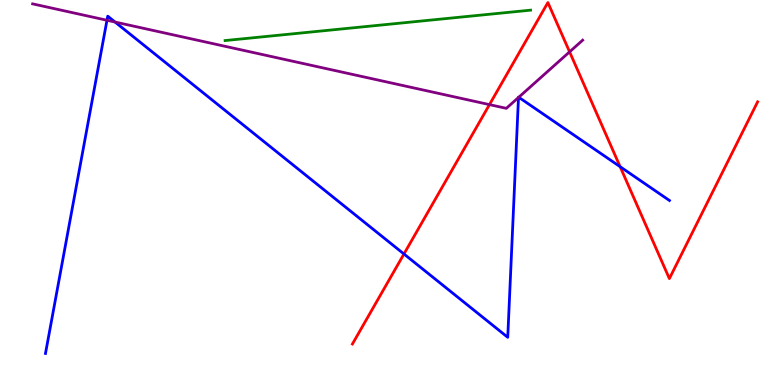[{'lines': ['blue', 'red'], 'intersections': [{'x': 5.21, 'y': 3.4}, {'x': 8.0, 'y': 5.67}]}, {'lines': ['green', 'red'], 'intersections': []}, {'lines': ['purple', 'red'], 'intersections': [{'x': 6.32, 'y': 7.28}, {'x': 7.35, 'y': 8.65}]}, {'lines': ['blue', 'green'], 'intersections': []}, {'lines': ['blue', 'purple'], 'intersections': [{'x': 1.38, 'y': 9.47}, {'x': 1.48, 'y': 9.43}, {'x': 6.69, 'y': 7.47}, {'x': 6.69, 'y': 7.47}]}, {'lines': ['green', 'purple'], 'intersections': []}]